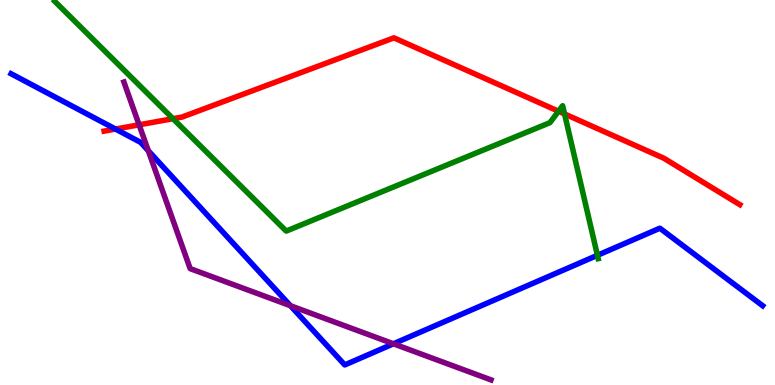[{'lines': ['blue', 'red'], 'intersections': [{'x': 1.49, 'y': 6.65}]}, {'lines': ['green', 'red'], 'intersections': [{'x': 2.23, 'y': 6.92}, {'x': 7.21, 'y': 7.11}, {'x': 7.28, 'y': 7.04}]}, {'lines': ['purple', 'red'], 'intersections': [{'x': 1.79, 'y': 6.76}]}, {'lines': ['blue', 'green'], 'intersections': [{'x': 7.71, 'y': 3.37}]}, {'lines': ['blue', 'purple'], 'intersections': [{'x': 1.91, 'y': 6.08}, {'x': 3.75, 'y': 2.06}, {'x': 5.08, 'y': 1.07}]}, {'lines': ['green', 'purple'], 'intersections': []}]